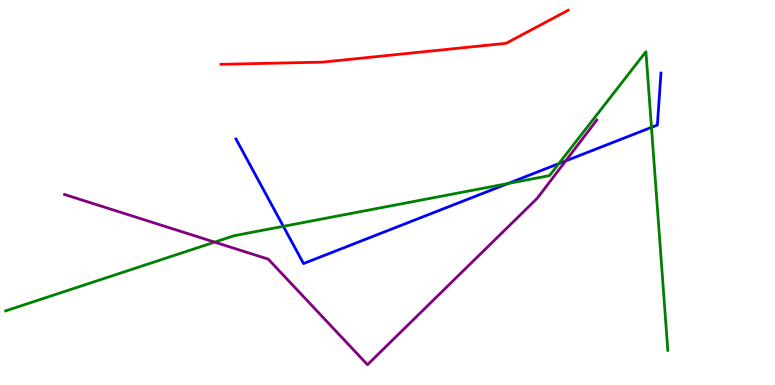[{'lines': ['blue', 'red'], 'intersections': []}, {'lines': ['green', 'red'], 'intersections': []}, {'lines': ['purple', 'red'], 'intersections': []}, {'lines': ['blue', 'green'], 'intersections': [{'x': 3.66, 'y': 4.12}, {'x': 6.55, 'y': 5.23}, {'x': 7.21, 'y': 5.75}, {'x': 8.41, 'y': 6.69}]}, {'lines': ['blue', 'purple'], 'intersections': [{'x': 7.3, 'y': 5.82}]}, {'lines': ['green', 'purple'], 'intersections': [{'x': 2.77, 'y': 3.71}]}]